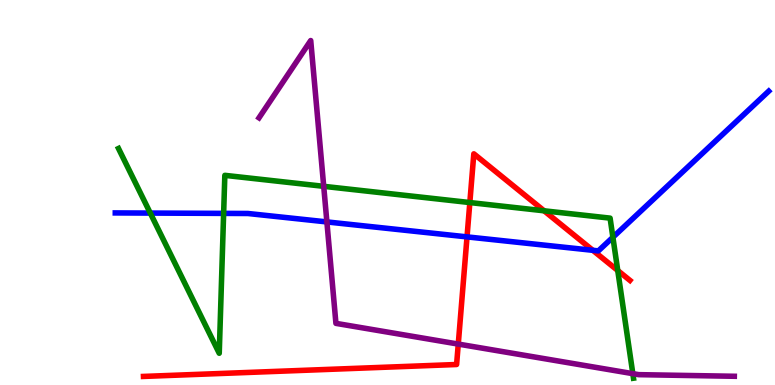[{'lines': ['blue', 'red'], 'intersections': [{'x': 6.03, 'y': 3.85}, {'x': 7.65, 'y': 3.5}]}, {'lines': ['green', 'red'], 'intersections': [{'x': 6.06, 'y': 4.74}, {'x': 7.02, 'y': 4.52}, {'x': 7.97, 'y': 2.97}]}, {'lines': ['purple', 'red'], 'intersections': [{'x': 5.91, 'y': 1.06}]}, {'lines': ['blue', 'green'], 'intersections': [{'x': 1.94, 'y': 4.47}, {'x': 2.89, 'y': 4.46}, {'x': 7.91, 'y': 3.84}]}, {'lines': ['blue', 'purple'], 'intersections': [{'x': 4.22, 'y': 4.24}]}, {'lines': ['green', 'purple'], 'intersections': [{'x': 4.18, 'y': 5.16}, {'x': 8.17, 'y': 0.295}]}]